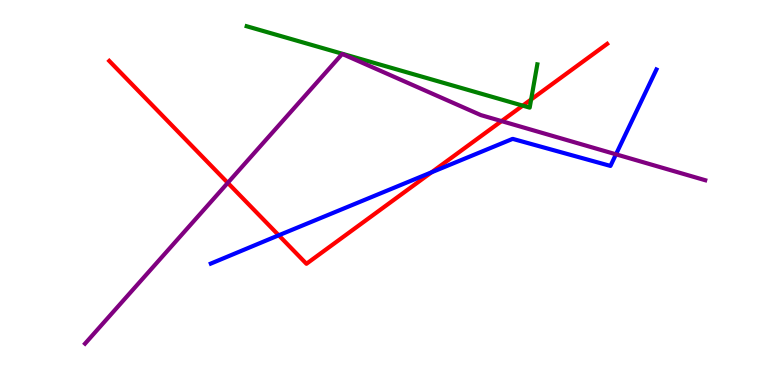[{'lines': ['blue', 'red'], 'intersections': [{'x': 3.6, 'y': 3.89}, {'x': 5.57, 'y': 5.52}]}, {'lines': ['green', 'red'], 'intersections': [{'x': 6.74, 'y': 7.26}, {'x': 6.85, 'y': 7.42}]}, {'lines': ['purple', 'red'], 'intersections': [{'x': 2.94, 'y': 5.25}, {'x': 6.47, 'y': 6.85}]}, {'lines': ['blue', 'green'], 'intersections': []}, {'lines': ['blue', 'purple'], 'intersections': [{'x': 7.95, 'y': 5.99}]}, {'lines': ['green', 'purple'], 'intersections': []}]